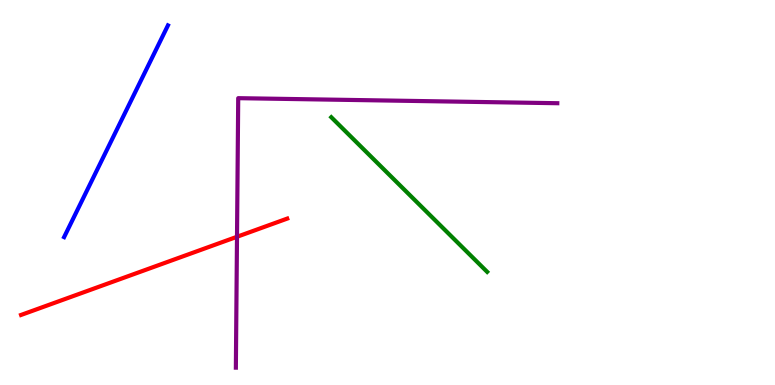[{'lines': ['blue', 'red'], 'intersections': []}, {'lines': ['green', 'red'], 'intersections': []}, {'lines': ['purple', 'red'], 'intersections': [{'x': 3.06, 'y': 3.85}]}, {'lines': ['blue', 'green'], 'intersections': []}, {'lines': ['blue', 'purple'], 'intersections': []}, {'lines': ['green', 'purple'], 'intersections': []}]